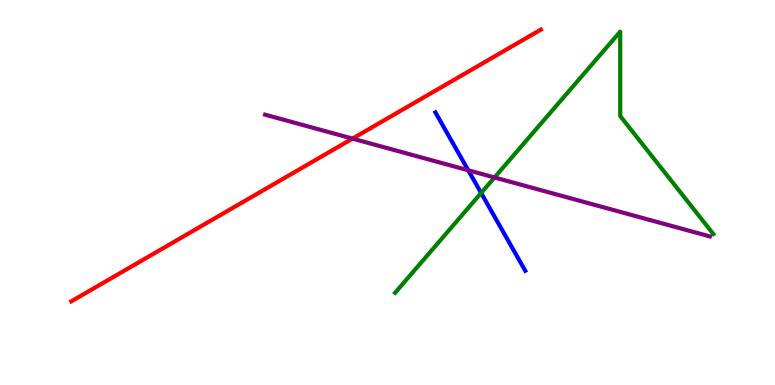[{'lines': ['blue', 'red'], 'intersections': []}, {'lines': ['green', 'red'], 'intersections': []}, {'lines': ['purple', 'red'], 'intersections': [{'x': 4.55, 'y': 6.4}]}, {'lines': ['blue', 'green'], 'intersections': [{'x': 6.21, 'y': 4.99}]}, {'lines': ['blue', 'purple'], 'intersections': [{'x': 6.04, 'y': 5.58}]}, {'lines': ['green', 'purple'], 'intersections': [{'x': 6.38, 'y': 5.39}]}]